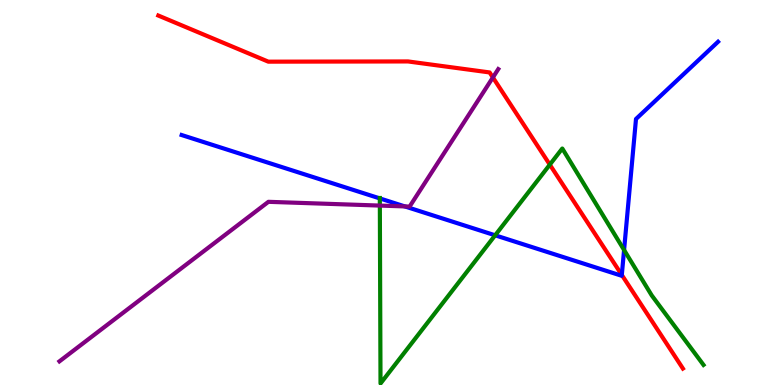[{'lines': ['blue', 'red'], 'intersections': [{'x': 8.02, 'y': 2.86}]}, {'lines': ['green', 'red'], 'intersections': [{'x': 7.09, 'y': 5.72}]}, {'lines': ['purple', 'red'], 'intersections': [{'x': 6.36, 'y': 7.99}]}, {'lines': ['blue', 'green'], 'intersections': [{'x': 4.9, 'y': 4.85}, {'x': 6.39, 'y': 3.89}, {'x': 8.05, 'y': 3.51}]}, {'lines': ['blue', 'purple'], 'intersections': [{'x': 5.22, 'y': 4.64}]}, {'lines': ['green', 'purple'], 'intersections': [{'x': 4.9, 'y': 4.66}]}]